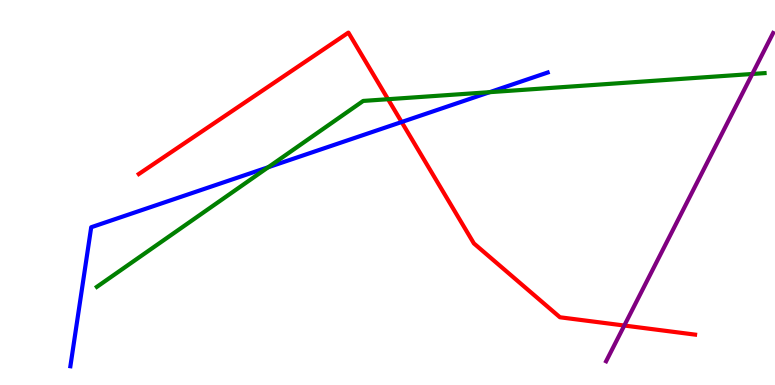[{'lines': ['blue', 'red'], 'intersections': [{'x': 5.18, 'y': 6.83}]}, {'lines': ['green', 'red'], 'intersections': [{'x': 5.01, 'y': 7.42}]}, {'lines': ['purple', 'red'], 'intersections': [{'x': 8.06, 'y': 1.54}]}, {'lines': ['blue', 'green'], 'intersections': [{'x': 3.46, 'y': 5.66}, {'x': 6.32, 'y': 7.61}]}, {'lines': ['blue', 'purple'], 'intersections': []}, {'lines': ['green', 'purple'], 'intersections': [{'x': 9.71, 'y': 8.08}]}]